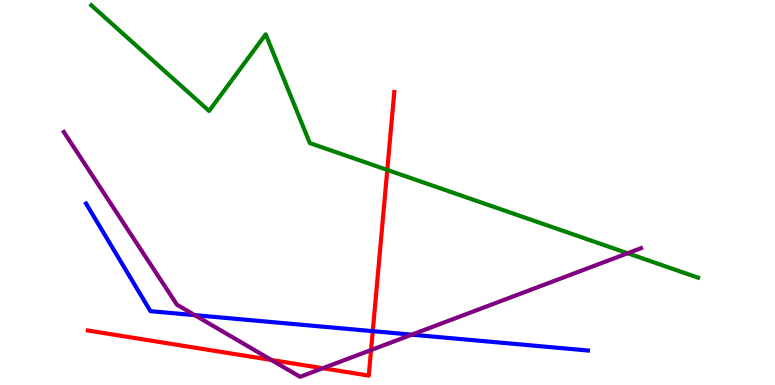[{'lines': ['blue', 'red'], 'intersections': [{'x': 4.81, 'y': 1.4}]}, {'lines': ['green', 'red'], 'intersections': [{'x': 5.0, 'y': 5.59}]}, {'lines': ['purple', 'red'], 'intersections': [{'x': 3.5, 'y': 0.651}, {'x': 4.17, 'y': 0.436}, {'x': 4.79, 'y': 0.908}]}, {'lines': ['blue', 'green'], 'intersections': []}, {'lines': ['blue', 'purple'], 'intersections': [{'x': 2.51, 'y': 1.81}, {'x': 5.31, 'y': 1.31}]}, {'lines': ['green', 'purple'], 'intersections': [{'x': 8.1, 'y': 3.42}]}]